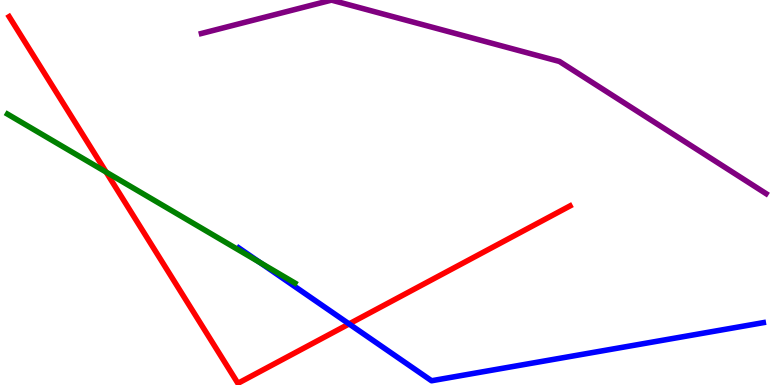[{'lines': ['blue', 'red'], 'intersections': [{'x': 4.5, 'y': 1.59}]}, {'lines': ['green', 'red'], 'intersections': [{'x': 1.37, 'y': 5.53}]}, {'lines': ['purple', 'red'], 'intersections': []}, {'lines': ['blue', 'green'], 'intersections': [{'x': 3.35, 'y': 3.18}]}, {'lines': ['blue', 'purple'], 'intersections': []}, {'lines': ['green', 'purple'], 'intersections': []}]